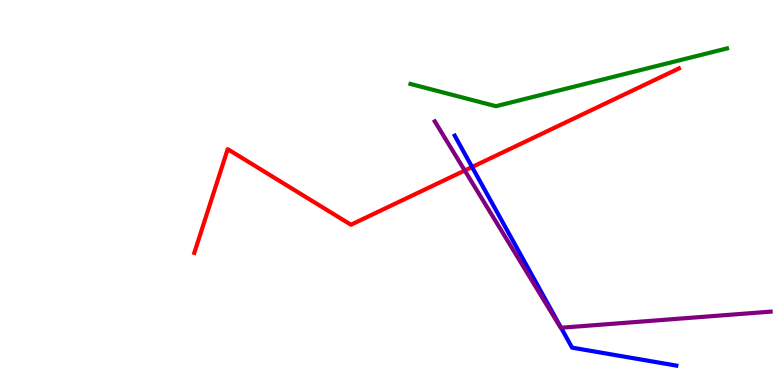[{'lines': ['blue', 'red'], 'intersections': [{'x': 6.09, 'y': 5.66}]}, {'lines': ['green', 'red'], 'intersections': []}, {'lines': ['purple', 'red'], 'intersections': [{'x': 6.0, 'y': 5.57}]}, {'lines': ['blue', 'green'], 'intersections': []}, {'lines': ['blue', 'purple'], 'intersections': [{'x': 7.24, 'y': 1.49}]}, {'lines': ['green', 'purple'], 'intersections': []}]